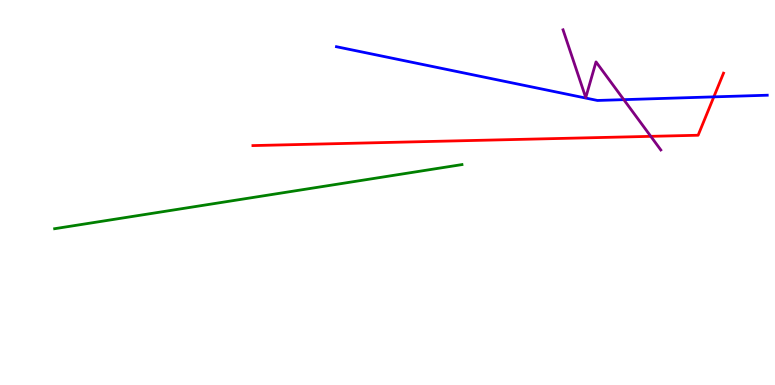[{'lines': ['blue', 'red'], 'intersections': [{'x': 9.21, 'y': 7.48}]}, {'lines': ['green', 'red'], 'intersections': []}, {'lines': ['purple', 'red'], 'intersections': [{'x': 8.4, 'y': 6.46}]}, {'lines': ['blue', 'green'], 'intersections': []}, {'lines': ['blue', 'purple'], 'intersections': [{'x': 8.05, 'y': 7.41}]}, {'lines': ['green', 'purple'], 'intersections': []}]